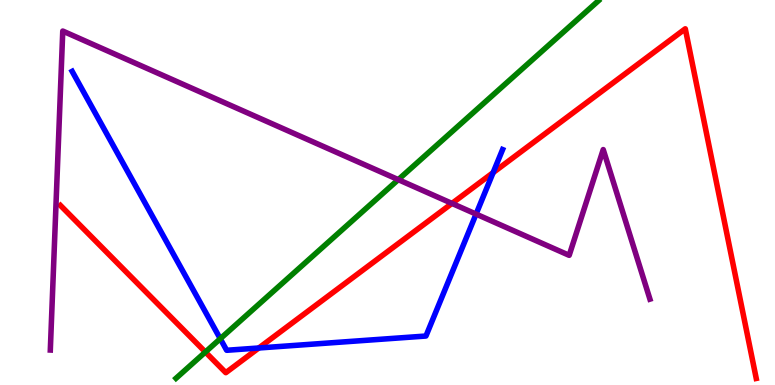[{'lines': ['blue', 'red'], 'intersections': [{'x': 3.34, 'y': 0.961}, {'x': 6.36, 'y': 5.52}]}, {'lines': ['green', 'red'], 'intersections': [{'x': 2.65, 'y': 0.856}]}, {'lines': ['purple', 'red'], 'intersections': [{'x': 5.83, 'y': 4.72}]}, {'lines': ['blue', 'green'], 'intersections': [{'x': 2.84, 'y': 1.2}]}, {'lines': ['blue', 'purple'], 'intersections': [{'x': 6.14, 'y': 4.44}]}, {'lines': ['green', 'purple'], 'intersections': [{'x': 5.14, 'y': 5.33}]}]